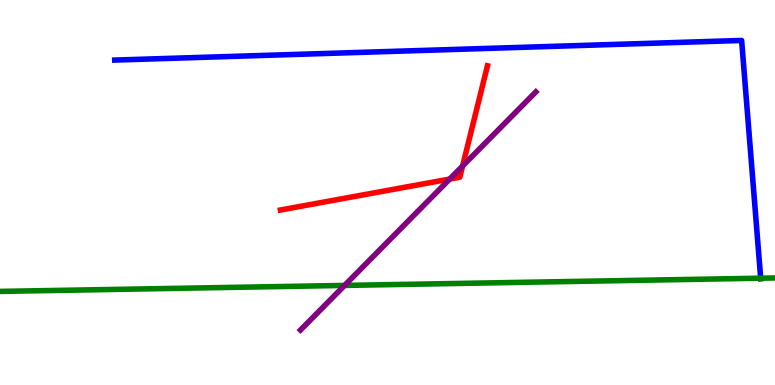[{'lines': ['blue', 'red'], 'intersections': []}, {'lines': ['green', 'red'], 'intersections': []}, {'lines': ['purple', 'red'], 'intersections': [{'x': 5.8, 'y': 5.35}, {'x': 5.97, 'y': 5.69}]}, {'lines': ['blue', 'green'], 'intersections': [{'x': 9.82, 'y': 2.77}]}, {'lines': ['blue', 'purple'], 'intersections': []}, {'lines': ['green', 'purple'], 'intersections': [{'x': 4.45, 'y': 2.59}]}]